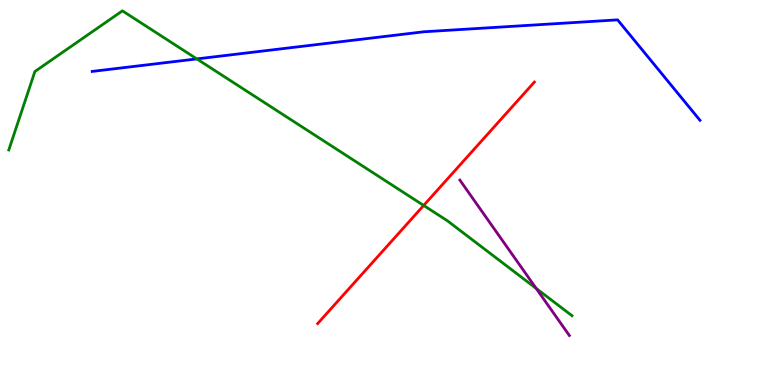[{'lines': ['blue', 'red'], 'intersections': []}, {'lines': ['green', 'red'], 'intersections': [{'x': 5.47, 'y': 4.66}]}, {'lines': ['purple', 'red'], 'intersections': []}, {'lines': ['blue', 'green'], 'intersections': [{'x': 2.54, 'y': 8.47}]}, {'lines': ['blue', 'purple'], 'intersections': []}, {'lines': ['green', 'purple'], 'intersections': [{'x': 6.92, 'y': 2.51}]}]